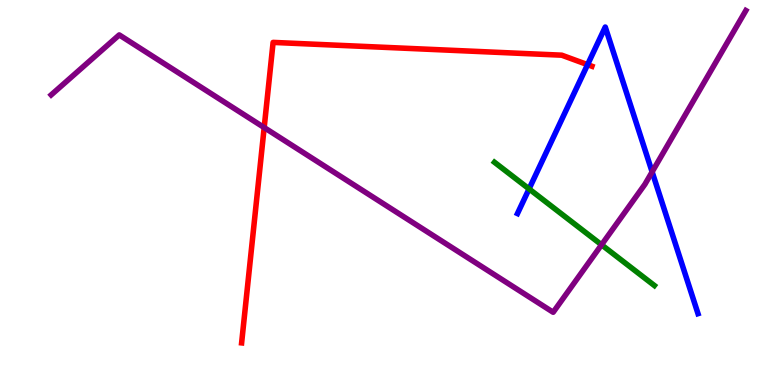[{'lines': ['blue', 'red'], 'intersections': [{'x': 7.58, 'y': 8.32}]}, {'lines': ['green', 'red'], 'intersections': []}, {'lines': ['purple', 'red'], 'intersections': [{'x': 3.41, 'y': 6.69}]}, {'lines': ['blue', 'green'], 'intersections': [{'x': 6.83, 'y': 5.09}]}, {'lines': ['blue', 'purple'], 'intersections': [{'x': 8.41, 'y': 5.54}]}, {'lines': ['green', 'purple'], 'intersections': [{'x': 7.76, 'y': 3.64}]}]